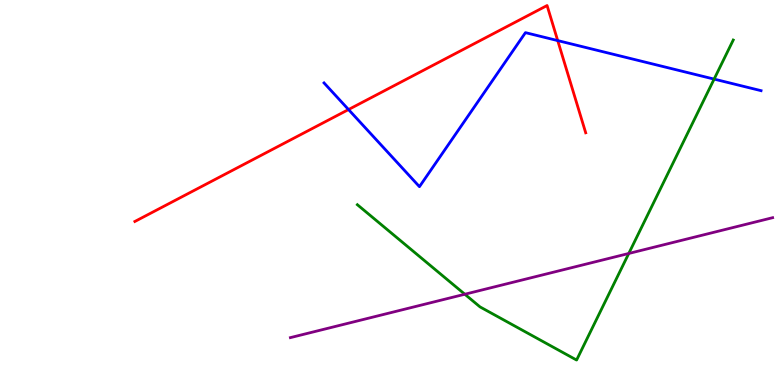[{'lines': ['blue', 'red'], 'intersections': [{'x': 4.5, 'y': 7.15}, {'x': 7.2, 'y': 8.95}]}, {'lines': ['green', 'red'], 'intersections': []}, {'lines': ['purple', 'red'], 'intersections': []}, {'lines': ['blue', 'green'], 'intersections': [{'x': 9.21, 'y': 7.95}]}, {'lines': ['blue', 'purple'], 'intersections': []}, {'lines': ['green', 'purple'], 'intersections': [{'x': 6.0, 'y': 2.36}, {'x': 8.11, 'y': 3.42}]}]